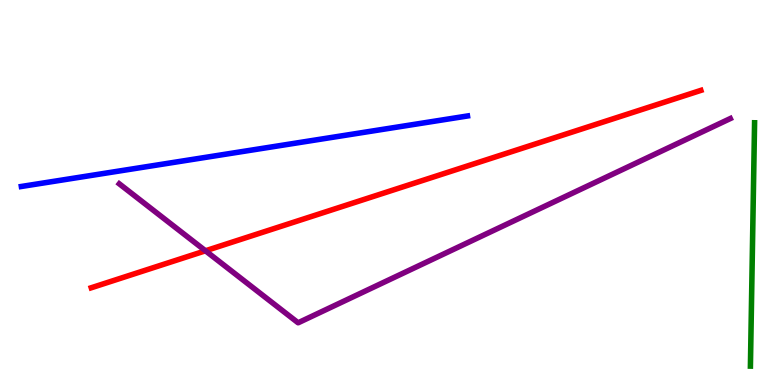[{'lines': ['blue', 'red'], 'intersections': []}, {'lines': ['green', 'red'], 'intersections': []}, {'lines': ['purple', 'red'], 'intersections': [{'x': 2.65, 'y': 3.49}]}, {'lines': ['blue', 'green'], 'intersections': []}, {'lines': ['blue', 'purple'], 'intersections': []}, {'lines': ['green', 'purple'], 'intersections': []}]